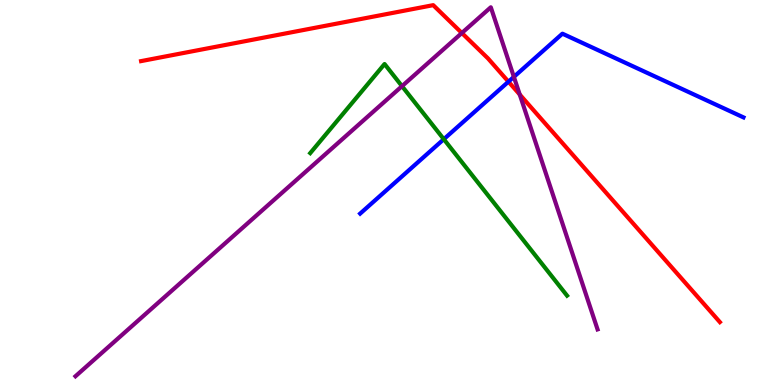[{'lines': ['blue', 'red'], 'intersections': [{'x': 6.56, 'y': 7.88}]}, {'lines': ['green', 'red'], 'intersections': []}, {'lines': ['purple', 'red'], 'intersections': [{'x': 5.96, 'y': 9.14}, {'x': 6.71, 'y': 7.55}]}, {'lines': ['blue', 'green'], 'intersections': [{'x': 5.73, 'y': 6.38}]}, {'lines': ['blue', 'purple'], 'intersections': [{'x': 6.63, 'y': 8.0}]}, {'lines': ['green', 'purple'], 'intersections': [{'x': 5.19, 'y': 7.76}]}]